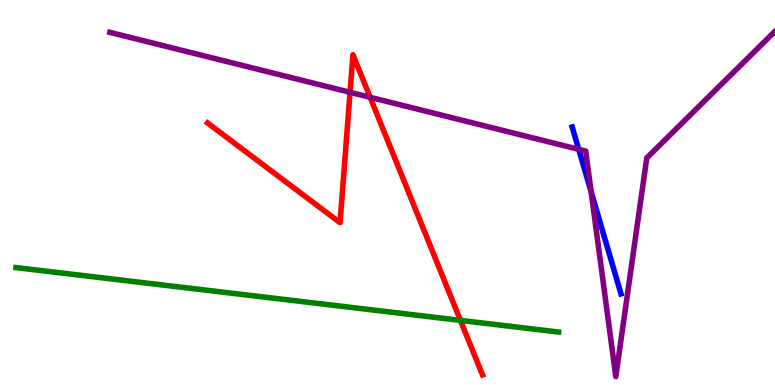[{'lines': ['blue', 'red'], 'intersections': []}, {'lines': ['green', 'red'], 'intersections': [{'x': 5.94, 'y': 1.68}]}, {'lines': ['purple', 'red'], 'intersections': [{'x': 4.52, 'y': 7.6}, {'x': 4.78, 'y': 7.47}]}, {'lines': ['blue', 'green'], 'intersections': []}, {'lines': ['blue', 'purple'], 'intersections': [{'x': 7.47, 'y': 6.12}, {'x': 7.63, 'y': 5.02}]}, {'lines': ['green', 'purple'], 'intersections': []}]